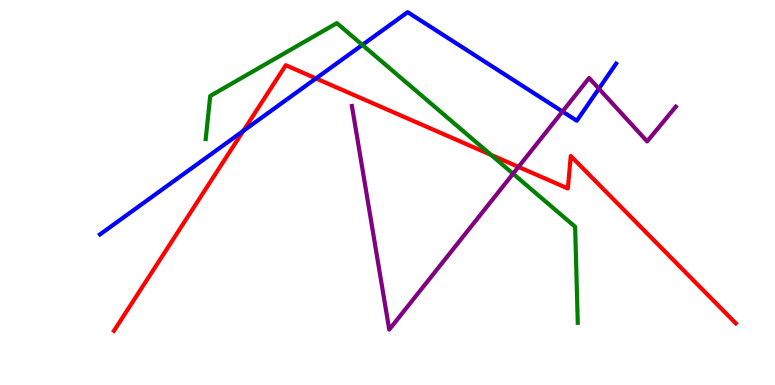[{'lines': ['blue', 'red'], 'intersections': [{'x': 3.14, 'y': 6.6}, {'x': 4.08, 'y': 7.96}]}, {'lines': ['green', 'red'], 'intersections': [{'x': 6.34, 'y': 5.98}]}, {'lines': ['purple', 'red'], 'intersections': [{'x': 6.69, 'y': 5.66}]}, {'lines': ['blue', 'green'], 'intersections': [{'x': 4.68, 'y': 8.83}]}, {'lines': ['blue', 'purple'], 'intersections': [{'x': 7.26, 'y': 7.1}, {'x': 7.73, 'y': 7.7}]}, {'lines': ['green', 'purple'], 'intersections': [{'x': 6.62, 'y': 5.49}]}]